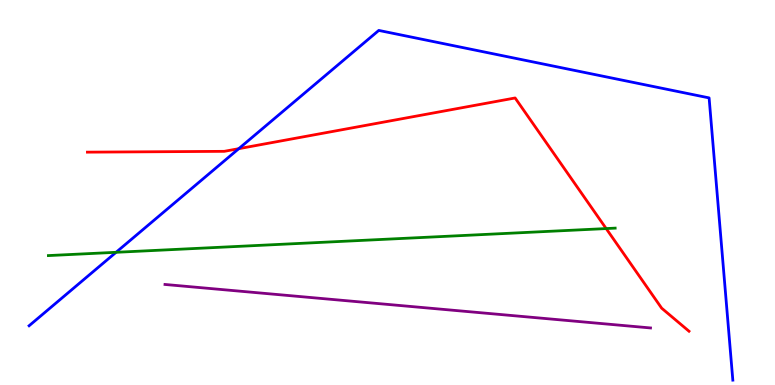[{'lines': ['blue', 'red'], 'intersections': [{'x': 3.08, 'y': 6.14}]}, {'lines': ['green', 'red'], 'intersections': [{'x': 7.82, 'y': 4.06}]}, {'lines': ['purple', 'red'], 'intersections': []}, {'lines': ['blue', 'green'], 'intersections': [{'x': 1.5, 'y': 3.45}]}, {'lines': ['blue', 'purple'], 'intersections': []}, {'lines': ['green', 'purple'], 'intersections': []}]